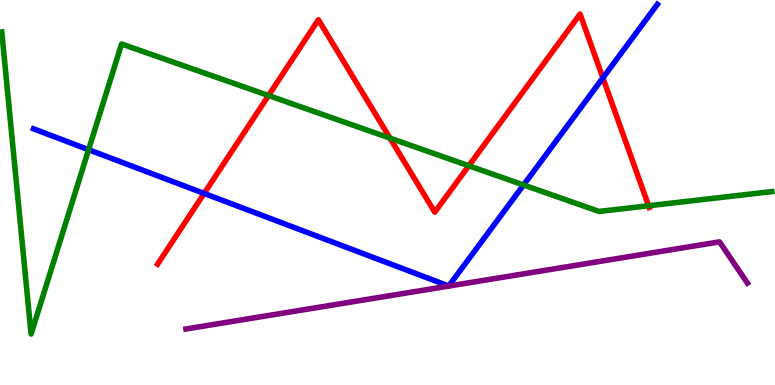[{'lines': ['blue', 'red'], 'intersections': [{'x': 2.63, 'y': 4.98}, {'x': 7.78, 'y': 7.98}]}, {'lines': ['green', 'red'], 'intersections': [{'x': 3.46, 'y': 7.52}, {'x': 5.03, 'y': 6.41}, {'x': 6.05, 'y': 5.69}, {'x': 8.37, 'y': 4.66}]}, {'lines': ['purple', 'red'], 'intersections': []}, {'lines': ['blue', 'green'], 'intersections': [{'x': 1.14, 'y': 6.11}, {'x': 6.76, 'y': 5.2}]}, {'lines': ['blue', 'purple'], 'intersections': []}, {'lines': ['green', 'purple'], 'intersections': []}]